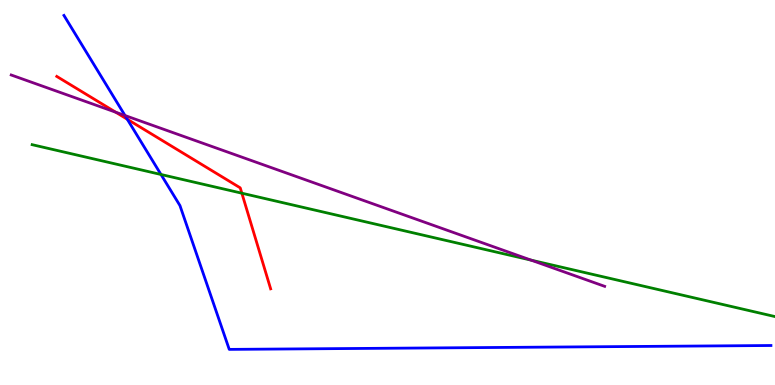[{'lines': ['blue', 'red'], 'intersections': [{'x': 1.64, 'y': 6.9}]}, {'lines': ['green', 'red'], 'intersections': [{'x': 3.12, 'y': 4.98}]}, {'lines': ['purple', 'red'], 'intersections': [{'x': 1.49, 'y': 7.09}]}, {'lines': ['blue', 'green'], 'intersections': [{'x': 2.08, 'y': 5.47}]}, {'lines': ['blue', 'purple'], 'intersections': [{'x': 1.61, 'y': 7.0}]}, {'lines': ['green', 'purple'], 'intersections': [{'x': 6.85, 'y': 3.24}]}]